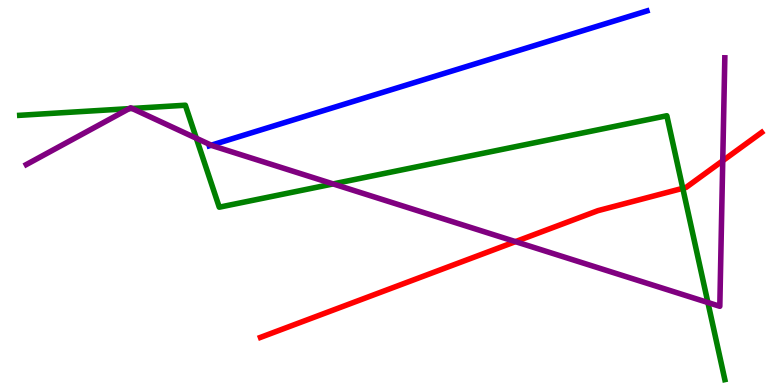[{'lines': ['blue', 'red'], 'intersections': []}, {'lines': ['green', 'red'], 'intersections': [{'x': 8.81, 'y': 5.11}]}, {'lines': ['purple', 'red'], 'intersections': [{'x': 6.65, 'y': 3.72}, {'x': 9.33, 'y': 5.82}]}, {'lines': ['blue', 'green'], 'intersections': []}, {'lines': ['blue', 'purple'], 'intersections': [{'x': 2.73, 'y': 6.23}]}, {'lines': ['green', 'purple'], 'intersections': [{'x': 1.67, 'y': 7.18}, {'x': 1.7, 'y': 7.18}, {'x': 2.53, 'y': 6.41}, {'x': 4.3, 'y': 5.22}, {'x': 9.13, 'y': 2.14}]}]